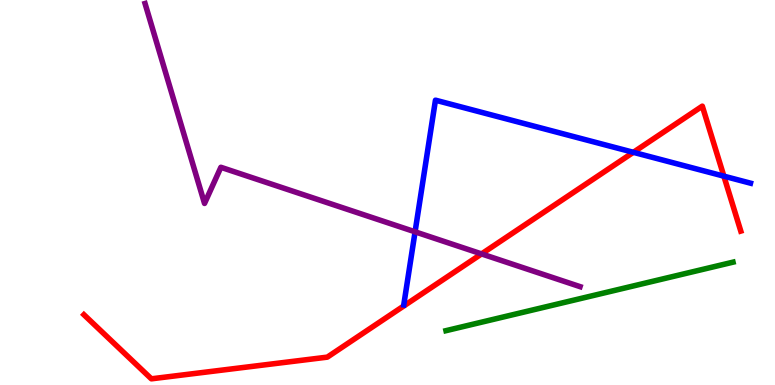[{'lines': ['blue', 'red'], 'intersections': [{'x': 8.17, 'y': 6.04}, {'x': 9.34, 'y': 5.42}]}, {'lines': ['green', 'red'], 'intersections': []}, {'lines': ['purple', 'red'], 'intersections': [{'x': 6.21, 'y': 3.41}]}, {'lines': ['blue', 'green'], 'intersections': []}, {'lines': ['blue', 'purple'], 'intersections': [{'x': 5.36, 'y': 3.98}]}, {'lines': ['green', 'purple'], 'intersections': []}]